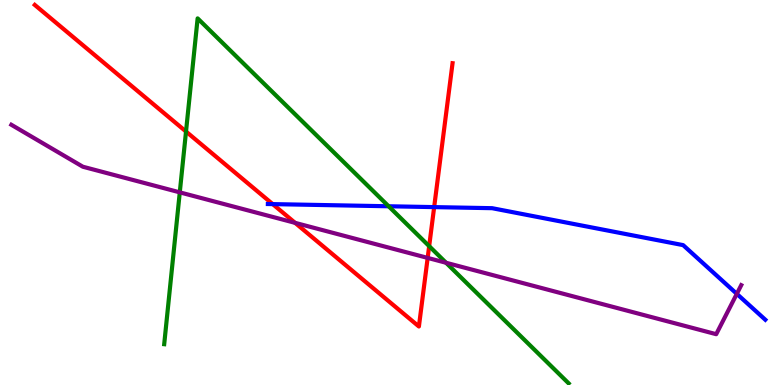[{'lines': ['blue', 'red'], 'intersections': [{'x': 3.52, 'y': 4.7}, {'x': 5.6, 'y': 4.62}]}, {'lines': ['green', 'red'], 'intersections': [{'x': 2.4, 'y': 6.58}, {'x': 5.54, 'y': 3.61}]}, {'lines': ['purple', 'red'], 'intersections': [{'x': 3.81, 'y': 4.21}, {'x': 5.52, 'y': 3.3}]}, {'lines': ['blue', 'green'], 'intersections': [{'x': 5.01, 'y': 4.64}]}, {'lines': ['blue', 'purple'], 'intersections': [{'x': 9.51, 'y': 2.37}]}, {'lines': ['green', 'purple'], 'intersections': [{'x': 2.32, 'y': 5.0}, {'x': 5.76, 'y': 3.17}]}]